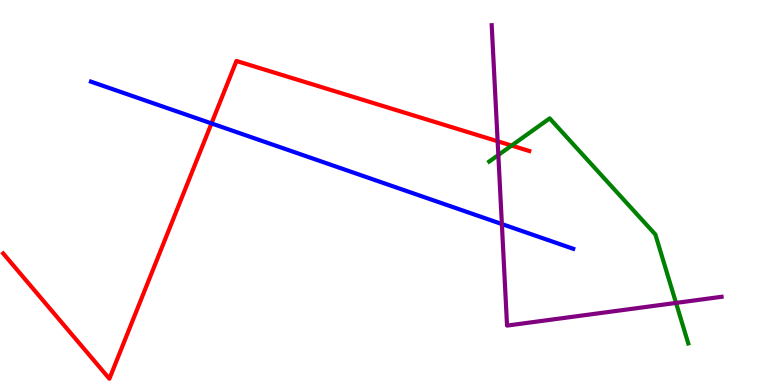[{'lines': ['blue', 'red'], 'intersections': [{'x': 2.73, 'y': 6.79}]}, {'lines': ['green', 'red'], 'intersections': [{'x': 6.6, 'y': 6.22}]}, {'lines': ['purple', 'red'], 'intersections': [{'x': 6.42, 'y': 6.33}]}, {'lines': ['blue', 'green'], 'intersections': []}, {'lines': ['blue', 'purple'], 'intersections': [{'x': 6.48, 'y': 4.18}]}, {'lines': ['green', 'purple'], 'intersections': [{'x': 6.43, 'y': 5.97}, {'x': 8.72, 'y': 2.13}]}]